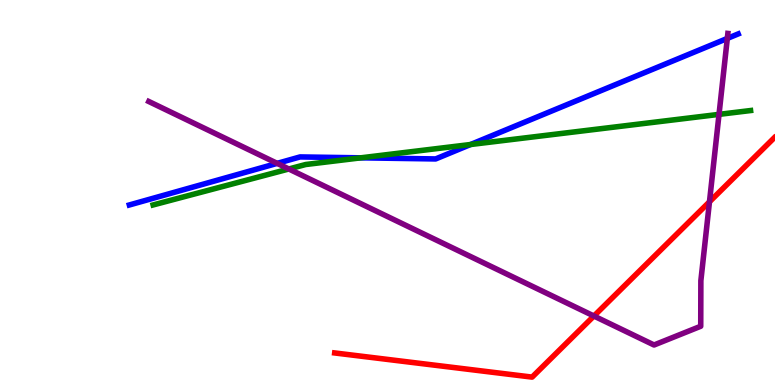[{'lines': ['blue', 'red'], 'intersections': []}, {'lines': ['green', 'red'], 'intersections': []}, {'lines': ['purple', 'red'], 'intersections': [{'x': 7.66, 'y': 1.79}, {'x': 9.15, 'y': 4.76}]}, {'lines': ['blue', 'green'], 'intersections': [{'x': 4.66, 'y': 5.9}, {'x': 6.07, 'y': 6.25}]}, {'lines': ['blue', 'purple'], 'intersections': [{'x': 3.58, 'y': 5.76}, {'x': 9.38, 'y': 9.0}]}, {'lines': ['green', 'purple'], 'intersections': [{'x': 3.73, 'y': 5.61}, {'x': 9.28, 'y': 7.03}]}]